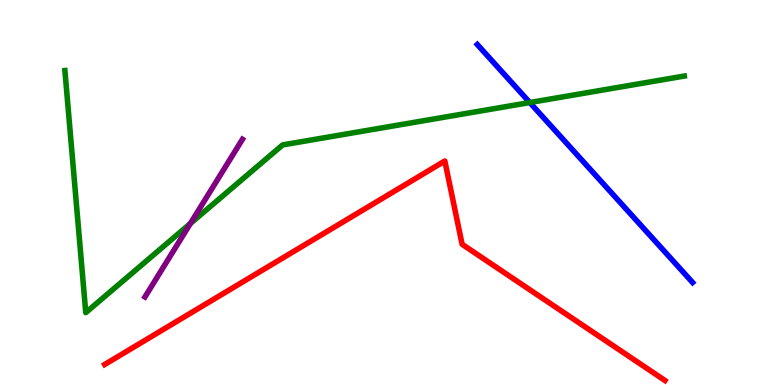[{'lines': ['blue', 'red'], 'intersections': []}, {'lines': ['green', 'red'], 'intersections': []}, {'lines': ['purple', 'red'], 'intersections': []}, {'lines': ['blue', 'green'], 'intersections': [{'x': 6.84, 'y': 7.34}]}, {'lines': ['blue', 'purple'], 'intersections': []}, {'lines': ['green', 'purple'], 'intersections': [{'x': 2.46, 'y': 4.19}]}]